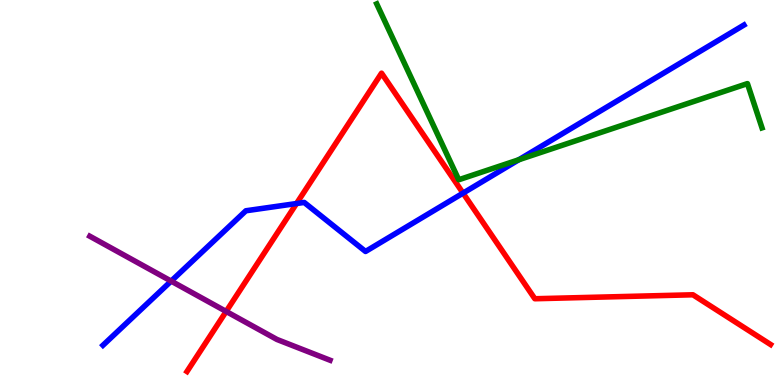[{'lines': ['blue', 'red'], 'intersections': [{'x': 3.83, 'y': 4.71}, {'x': 5.97, 'y': 4.98}]}, {'lines': ['green', 'red'], 'intersections': []}, {'lines': ['purple', 'red'], 'intersections': [{'x': 2.92, 'y': 1.91}]}, {'lines': ['blue', 'green'], 'intersections': [{'x': 6.69, 'y': 5.85}]}, {'lines': ['blue', 'purple'], 'intersections': [{'x': 2.21, 'y': 2.7}]}, {'lines': ['green', 'purple'], 'intersections': []}]